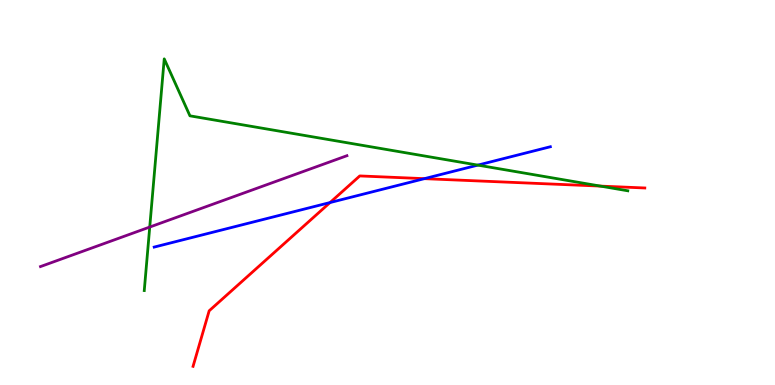[{'lines': ['blue', 'red'], 'intersections': [{'x': 4.26, 'y': 4.74}, {'x': 5.48, 'y': 5.36}]}, {'lines': ['green', 'red'], 'intersections': [{'x': 7.75, 'y': 5.17}]}, {'lines': ['purple', 'red'], 'intersections': []}, {'lines': ['blue', 'green'], 'intersections': [{'x': 6.17, 'y': 5.71}]}, {'lines': ['blue', 'purple'], 'intersections': []}, {'lines': ['green', 'purple'], 'intersections': [{'x': 1.93, 'y': 4.1}]}]